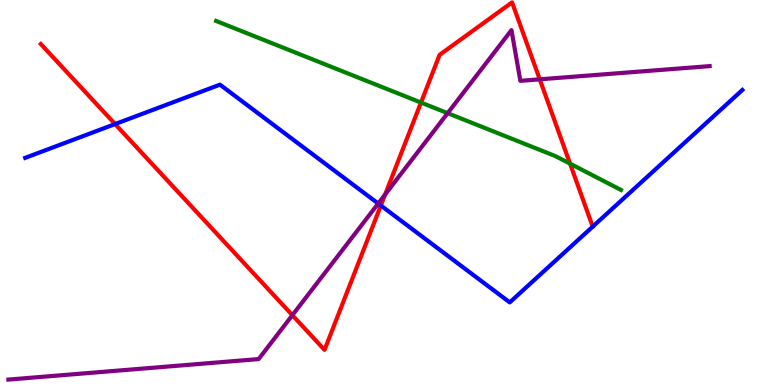[{'lines': ['blue', 'red'], 'intersections': [{'x': 1.49, 'y': 6.78}, {'x': 4.91, 'y': 4.66}, {'x': 7.65, 'y': 4.11}]}, {'lines': ['green', 'red'], 'intersections': [{'x': 5.43, 'y': 7.34}, {'x': 7.36, 'y': 5.75}]}, {'lines': ['purple', 'red'], 'intersections': [{'x': 3.77, 'y': 1.81}, {'x': 4.97, 'y': 4.95}, {'x': 6.96, 'y': 7.94}]}, {'lines': ['blue', 'green'], 'intersections': []}, {'lines': ['blue', 'purple'], 'intersections': [{'x': 4.88, 'y': 4.71}]}, {'lines': ['green', 'purple'], 'intersections': [{'x': 5.78, 'y': 7.06}]}]